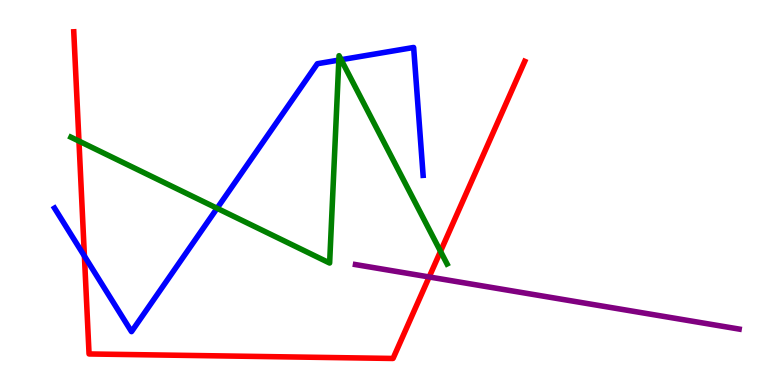[{'lines': ['blue', 'red'], 'intersections': [{'x': 1.09, 'y': 3.35}]}, {'lines': ['green', 'red'], 'intersections': [{'x': 1.02, 'y': 6.34}, {'x': 5.68, 'y': 3.47}]}, {'lines': ['purple', 'red'], 'intersections': [{'x': 5.54, 'y': 2.81}]}, {'lines': ['blue', 'green'], 'intersections': [{'x': 2.8, 'y': 4.59}, {'x': 4.37, 'y': 8.44}, {'x': 4.4, 'y': 8.45}]}, {'lines': ['blue', 'purple'], 'intersections': []}, {'lines': ['green', 'purple'], 'intersections': []}]